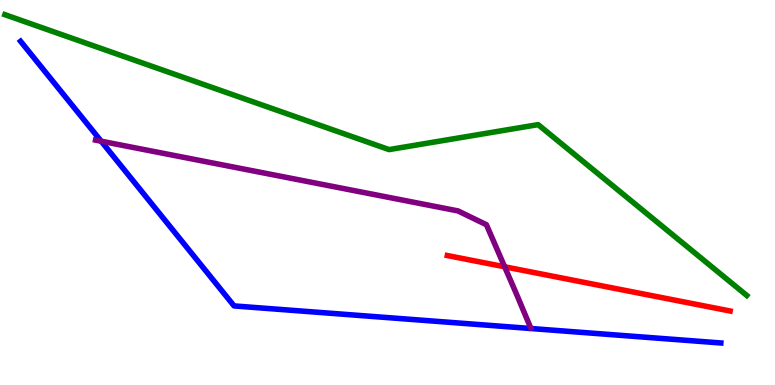[{'lines': ['blue', 'red'], 'intersections': []}, {'lines': ['green', 'red'], 'intersections': []}, {'lines': ['purple', 'red'], 'intersections': [{'x': 6.51, 'y': 3.07}]}, {'lines': ['blue', 'green'], 'intersections': []}, {'lines': ['blue', 'purple'], 'intersections': [{'x': 1.31, 'y': 6.33}]}, {'lines': ['green', 'purple'], 'intersections': []}]